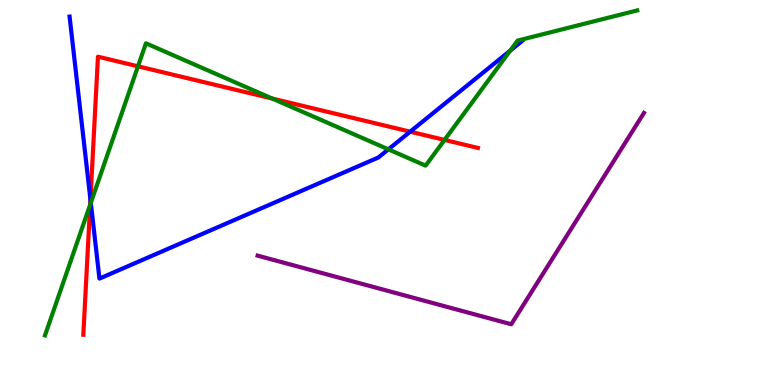[{'lines': ['blue', 'red'], 'intersections': [{'x': 1.17, 'y': 4.82}, {'x': 5.29, 'y': 6.58}]}, {'lines': ['green', 'red'], 'intersections': [{'x': 1.16, 'y': 4.68}, {'x': 1.78, 'y': 8.28}, {'x': 3.51, 'y': 7.44}, {'x': 5.74, 'y': 6.37}]}, {'lines': ['purple', 'red'], 'intersections': []}, {'lines': ['blue', 'green'], 'intersections': [{'x': 1.17, 'y': 4.73}, {'x': 5.01, 'y': 6.12}, {'x': 6.58, 'y': 8.68}]}, {'lines': ['blue', 'purple'], 'intersections': []}, {'lines': ['green', 'purple'], 'intersections': []}]